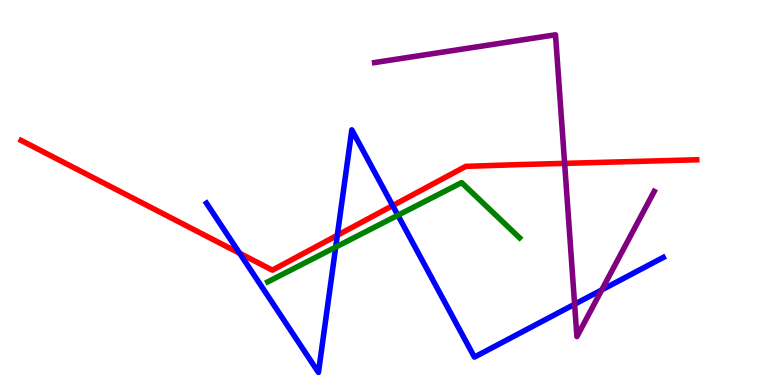[{'lines': ['blue', 'red'], 'intersections': [{'x': 3.09, 'y': 3.42}, {'x': 4.35, 'y': 3.89}, {'x': 5.07, 'y': 4.66}]}, {'lines': ['green', 'red'], 'intersections': []}, {'lines': ['purple', 'red'], 'intersections': [{'x': 7.29, 'y': 5.76}]}, {'lines': ['blue', 'green'], 'intersections': [{'x': 4.33, 'y': 3.58}, {'x': 5.13, 'y': 4.41}]}, {'lines': ['blue', 'purple'], 'intersections': [{'x': 7.41, 'y': 2.1}, {'x': 7.76, 'y': 2.47}]}, {'lines': ['green', 'purple'], 'intersections': []}]